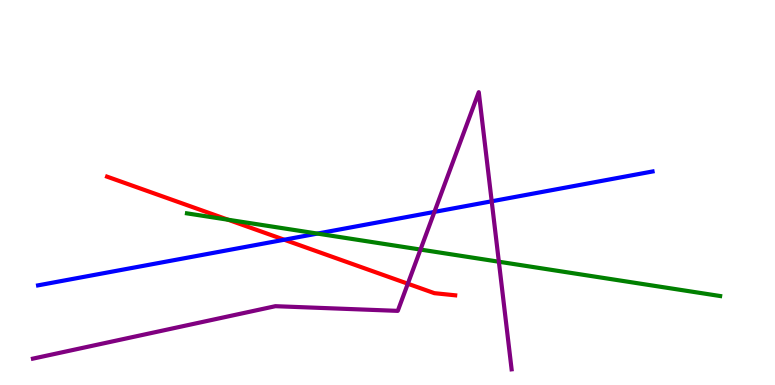[{'lines': ['blue', 'red'], 'intersections': [{'x': 3.67, 'y': 3.77}]}, {'lines': ['green', 'red'], 'intersections': [{'x': 2.94, 'y': 4.29}]}, {'lines': ['purple', 'red'], 'intersections': [{'x': 5.26, 'y': 2.63}]}, {'lines': ['blue', 'green'], 'intersections': [{'x': 4.1, 'y': 3.93}]}, {'lines': ['blue', 'purple'], 'intersections': [{'x': 5.61, 'y': 4.5}, {'x': 6.34, 'y': 4.77}]}, {'lines': ['green', 'purple'], 'intersections': [{'x': 5.43, 'y': 3.52}, {'x': 6.44, 'y': 3.2}]}]